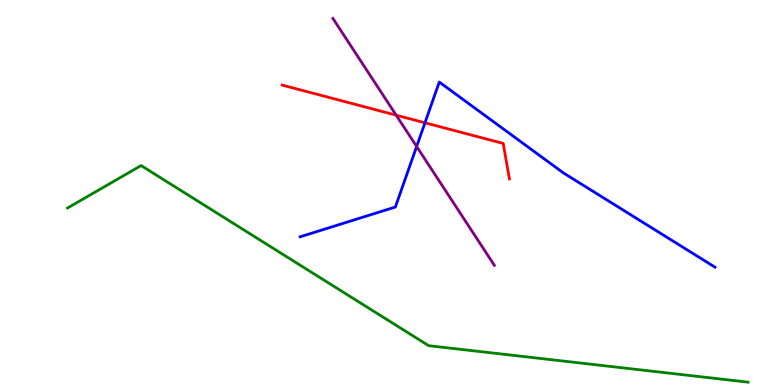[{'lines': ['blue', 'red'], 'intersections': [{'x': 5.48, 'y': 6.81}]}, {'lines': ['green', 'red'], 'intersections': []}, {'lines': ['purple', 'red'], 'intersections': [{'x': 5.11, 'y': 7.01}]}, {'lines': ['blue', 'green'], 'intersections': []}, {'lines': ['blue', 'purple'], 'intersections': [{'x': 5.38, 'y': 6.2}]}, {'lines': ['green', 'purple'], 'intersections': []}]